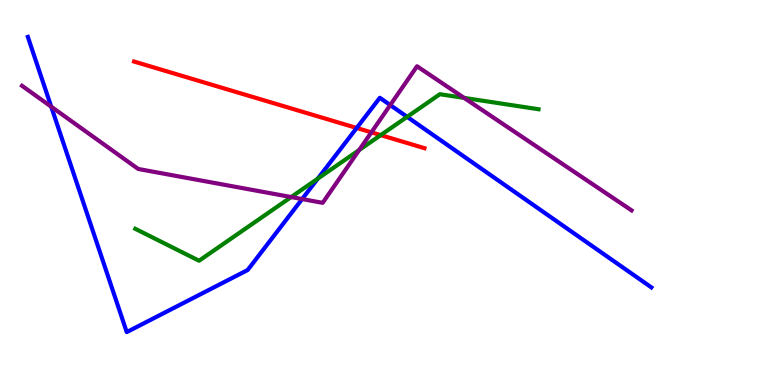[{'lines': ['blue', 'red'], 'intersections': [{'x': 4.6, 'y': 6.68}]}, {'lines': ['green', 'red'], 'intersections': [{'x': 4.91, 'y': 6.49}]}, {'lines': ['purple', 'red'], 'intersections': [{'x': 4.79, 'y': 6.56}]}, {'lines': ['blue', 'green'], 'intersections': [{'x': 4.1, 'y': 5.36}, {'x': 5.25, 'y': 6.96}]}, {'lines': ['blue', 'purple'], 'intersections': [{'x': 0.661, 'y': 7.23}, {'x': 3.9, 'y': 4.83}, {'x': 5.04, 'y': 7.27}]}, {'lines': ['green', 'purple'], 'intersections': [{'x': 3.76, 'y': 4.88}, {'x': 4.63, 'y': 6.1}, {'x': 5.99, 'y': 7.46}]}]